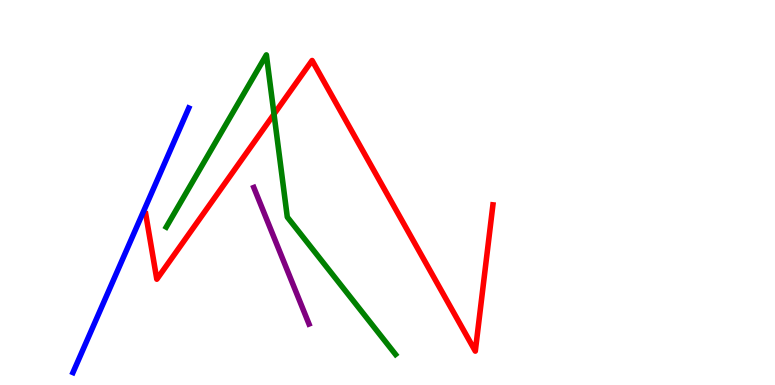[{'lines': ['blue', 'red'], 'intersections': []}, {'lines': ['green', 'red'], 'intersections': [{'x': 3.54, 'y': 7.04}]}, {'lines': ['purple', 'red'], 'intersections': []}, {'lines': ['blue', 'green'], 'intersections': []}, {'lines': ['blue', 'purple'], 'intersections': []}, {'lines': ['green', 'purple'], 'intersections': []}]